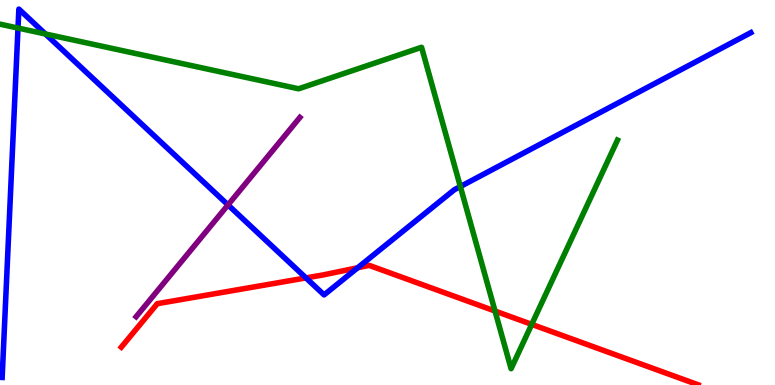[{'lines': ['blue', 'red'], 'intersections': [{'x': 3.95, 'y': 2.78}, {'x': 4.62, 'y': 3.05}]}, {'lines': ['green', 'red'], 'intersections': [{'x': 6.39, 'y': 1.92}, {'x': 6.86, 'y': 1.57}]}, {'lines': ['purple', 'red'], 'intersections': []}, {'lines': ['blue', 'green'], 'intersections': [{'x': 0.232, 'y': 9.27}, {'x': 0.586, 'y': 9.12}, {'x': 5.94, 'y': 5.15}]}, {'lines': ['blue', 'purple'], 'intersections': [{'x': 2.94, 'y': 4.68}]}, {'lines': ['green', 'purple'], 'intersections': []}]